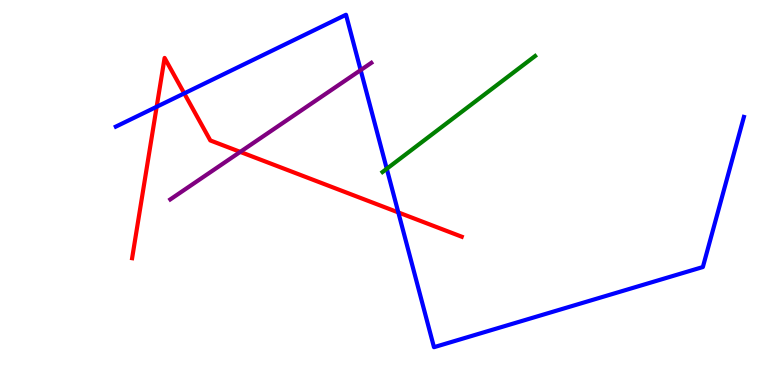[{'lines': ['blue', 'red'], 'intersections': [{'x': 2.02, 'y': 7.23}, {'x': 2.38, 'y': 7.57}, {'x': 5.14, 'y': 4.48}]}, {'lines': ['green', 'red'], 'intersections': []}, {'lines': ['purple', 'red'], 'intersections': [{'x': 3.1, 'y': 6.05}]}, {'lines': ['blue', 'green'], 'intersections': [{'x': 4.99, 'y': 5.62}]}, {'lines': ['blue', 'purple'], 'intersections': [{'x': 4.65, 'y': 8.18}]}, {'lines': ['green', 'purple'], 'intersections': []}]